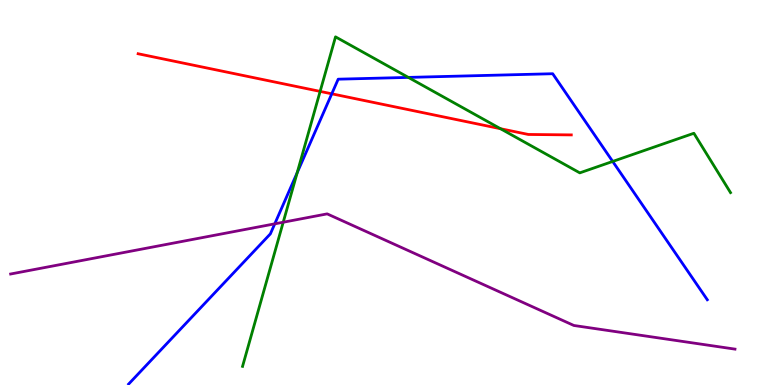[{'lines': ['blue', 'red'], 'intersections': [{'x': 4.28, 'y': 7.56}]}, {'lines': ['green', 'red'], 'intersections': [{'x': 4.13, 'y': 7.63}, {'x': 6.46, 'y': 6.66}]}, {'lines': ['purple', 'red'], 'intersections': []}, {'lines': ['blue', 'green'], 'intersections': [{'x': 3.83, 'y': 5.52}, {'x': 5.27, 'y': 7.99}, {'x': 7.91, 'y': 5.81}]}, {'lines': ['blue', 'purple'], 'intersections': [{'x': 3.55, 'y': 4.19}]}, {'lines': ['green', 'purple'], 'intersections': [{'x': 3.65, 'y': 4.23}]}]